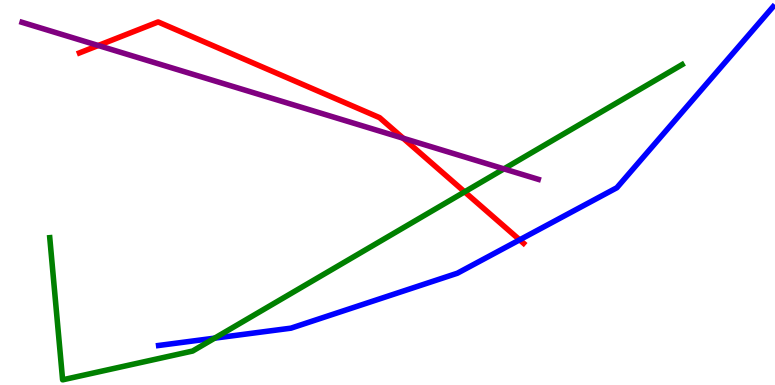[{'lines': ['blue', 'red'], 'intersections': [{'x': 6.7, 'y': 3.77}]}, {'lines': ['green', 'red'], 'intersections': [{'x': 6.0, 'y': 5.02}]}, {'lines': ['purple', 'red'], 'intersections': [{'x': 1.27, 'y': 8.82}, {'x': 5.2, 'y': 6.41}]}, {'lines': ['blue', 'green'], 'intersections': [{'x': 2.77, 'y': 1.22}]}, {'lines': ['blue', 'purple'], 'intersections': []}, {'lines': ['green', 'purple'], 'intersections': [{'x': 6.5, 'y': 5.61}]}]